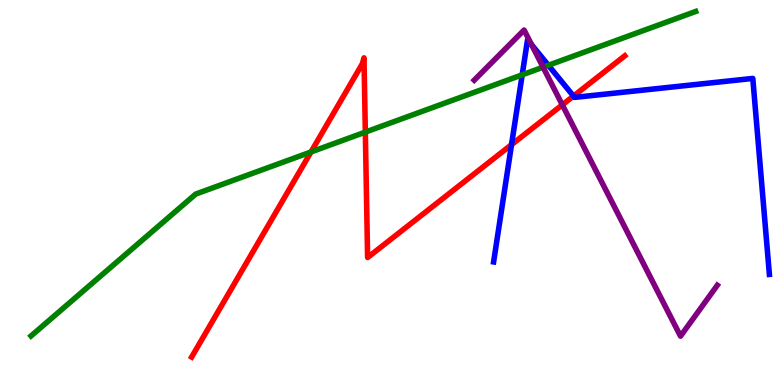[{'lines': ['blue', 'red'], 'intersections': [{'x': 6.6, 'y': 6.24}, {'x': 7.4, 'y': 7.5}]}, {'lines': ['green', 'red'], 'intersections': [{'x': 4.01, 'y': 6.05}, {'x': 4.71, 'y': 6.57}]}, {'lines': ['purple', 'red'], 'intersections': [{'x': 7.26, 'y': 7.28}]}, {'lines': ['blue', 'green'], 'intersections': [{'x': 6.74, 'y': 8.06}, {'x': 7.08, 'y': 8.3}]}, {'lines': ['blue', 'purple'], 'intersections': [{'x': 6.86, 'y': 8.84}]}, {'lines': ['green', 'purple'], 'intersections': [{'x': 7.01, 'y': 8.25}]}]